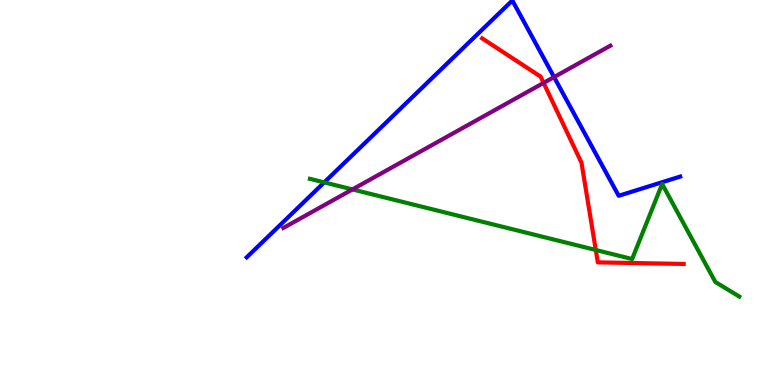[{'lines': ['blue', 'red'], 'intersections': []}, {'lines': ['green', 'red'], 'intersections': [{'x': 7.69, 'y': 3.51}]}, {'lines': ['purple', 'red'], 'intersections': [{'x': 7.01, 'y': 7.85}]}, {'lines': ['blue', 'green'], 'intersections': [{'x': 4.18, 'y': 5.26}]}, {'lines': ['blue', 'purple'], 'intersections': [{'x': 7.15, 'y': 8.0}]}, {'lines': ['green', 'purple'], 'intersections': [{'x': 4.55, 'y': 5.08}]}]